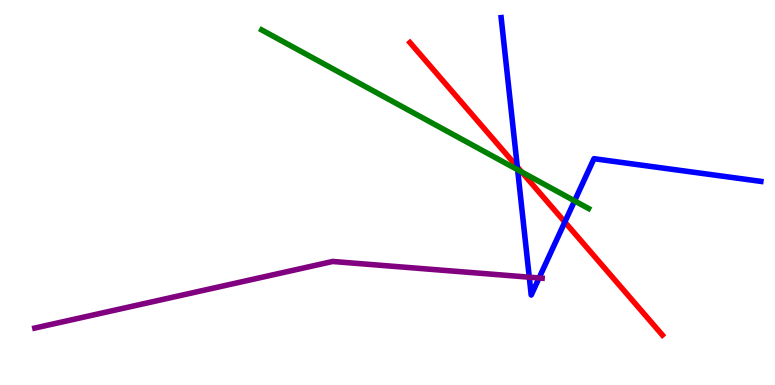[{'lines': ['blue', 'red'], 'intersections': [{'x': 6.68, 'y': 5.66}, {'x': 7.29, 'y': 4.23}]}, {'lines': ['green', 'red'], 'intersections': [{'x': 6.73, 'y': 5.53}]}, {'lines': ['purple', 'red'], 'intersections': []}, {'lines': ['blue', 'green'], 'intersections': [{'x': 6.68, 'y': 5.59}, {'x': 7.41, 'y': 4.78}]}, {'lines': ['blue', 'purple'], 'intersections': [{'x': 6.83, 'y': 2.8}, {'x': 6.96, 'y': 2.78}]}, {'lines': ['green', 'purple'], 'intersections': []}]